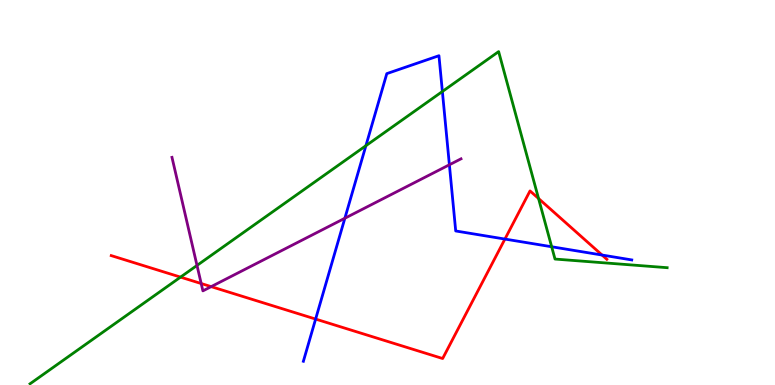[{'lines': ['blue', 'red'], 'intersections': [{'x': 4.07, 'y': 1.71}, {'x': 6.52, 'y': 3.79}, {'x': 7.77, 'y': 3.38}]}, {'lines': ['green', 'red'], 'intersections': [{'x': 2.33, 'y': 2.8}, {'x': 6.95, 'y': 4.84}]}, {'lines': ['purple', 'red'], 'intersections': [{'x': 2.6, 'y': 2.64}, {'x': 2.72, 'y': 2.55}]}, {'lines': ['blue', 'green'], 'intersections': [{'x': 4.72, 'y': 6.22}, {'x': 5.71, 'y': 7.62}, {'x': 7.12, 'y': 3.59}]}, {'lines': ['blue', 'purple'], 'intersections': [{'x': 4.45, 'y': 4.33}, {'x': 5.8, 'y': 5.72}]}, {'lines': ['green', 'purple'], 'intersections': [{'x': 2.54, 'y': 3.11}]}]